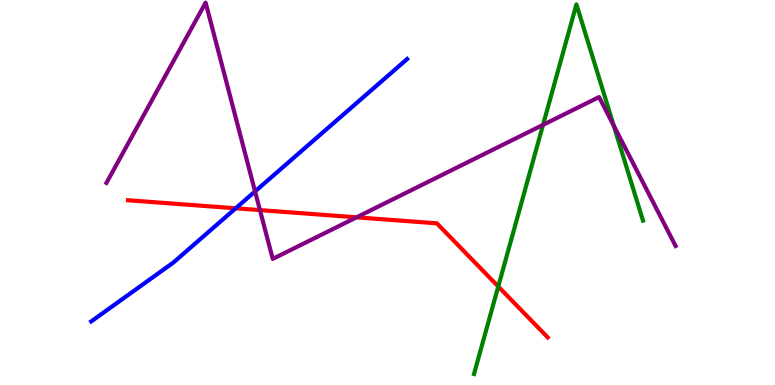[{'lines': ['blue', 'red'], 'intersections': [{'x': 3.04, 'y': 4.59}]}, {'lines': ['green', 'red'], 'intersections': [{'x': 6.43, 'y': 2.56}]}, {'lines': ['purple', 'red'], 'intersections': [{'x': 3.35, 'y': 4.54}, {'x': 4.6, 'y': 4.35}]}, {'lines': ['blue', 'green'], 'intersections': []}, {'lines': ['blue', 'purple'], 'intersections': [{'x': 3.29, 'y': 5.03}]}, {'lines': ['green', 'purple'], 'intersections': [{'x': 7.01, 'y': 6.76}, {'x': 7.92, 'y': 6.74}]}]